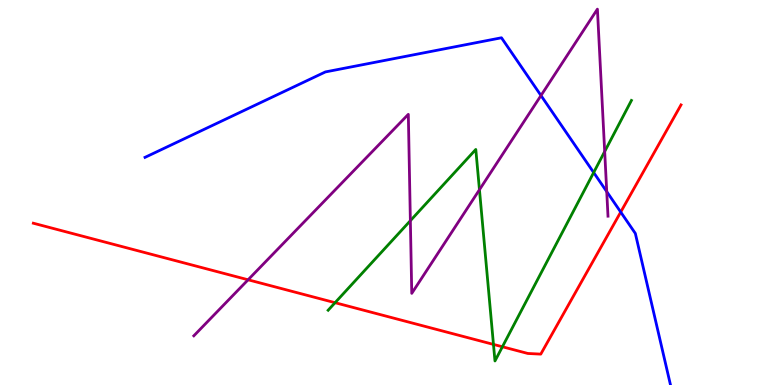[{'lines': ['blue', 'red'], 'intersections': [{'x': 8.01, 'y': 4.49}]}, {'lines': ['green', 'red'], 'intersections': [{'x': 4.32, 'y': 2.14}, {'x': 6.37, 'y': 1.05}, {'x': 6.48, 'y': 0.993}]}, {'lines': ['purple', 'red'], 'intersections': [{'x': 3.2, 'y': 2.73}]}, {'lines': ['blue', 'green'], 'intersections': [{'x': 7.66, 'y': 5.52}]}, {'lines': ['blue', 'purple'], 'intersections': [{'x': 6.98, 'y': 7.52}, {'x': 7.83, 'y': 5.02}]}, {'lines': ['green', 'purple'], 'intersections': [{'x': 5.3, 'y': 4.27}, {'x': 6.19, 'y': 5.07}, {'x': 7.8, 'y': 6.06}]}]